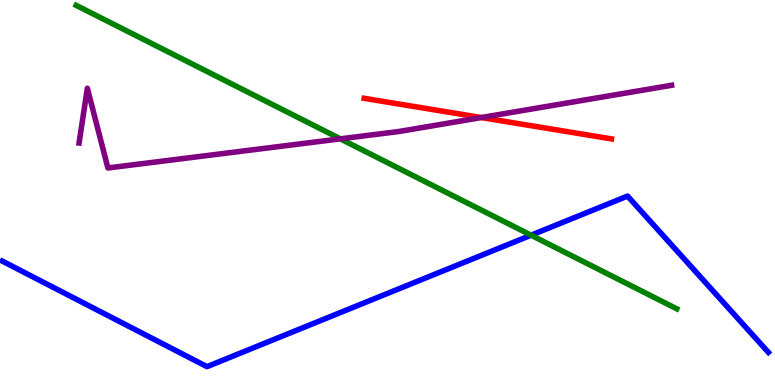[{'lines': ['blue', 'red'], 'intersections': []}, {'lines': ['green', 'red'], 'intersections': []}, {'lines': ['purple', 'red'], 'intersections': [{'x': 6.21, 'y': 6.95}]}, {'lines': ['blue', 'green'], 'intersections': [{'x': 6.85, 'y': 3.89}]}, {'lines': ['blue', 'purple'], 'intersections': []}, {'lines': ['green', 'purple'], 'intersections': [{'x': 4.39, 'y': 6.39}]}]